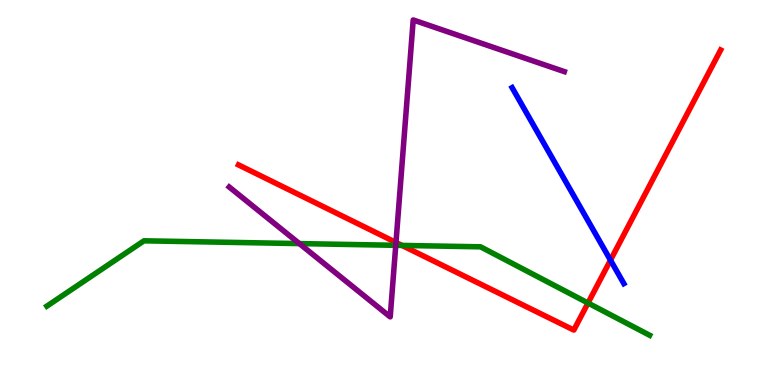[{'lines': ['blue', 'red'], 'intersections': [{'x': 7.88, 'y': 3.24}]}, {'lines': ['green', 'red'], 'intersections': [{'x': 5.19, 'y': 3.63}, {'x': 7.59, 'y': 2.13}]}, {'lines': ['purple', 'red'], 'intersections': [{'x': 5.11, 'y': 3.7}]}, {'lines': ['blue', 'green'], 'intersections': []}, {'lines': ['blue', 'purple'], 'intersections': []}, {'lines': ['green', 'purple'], 'intersections': [{'x': 3.86, 'y': 3.67}, {'x': 5.11, 'y': 3.63}]}]